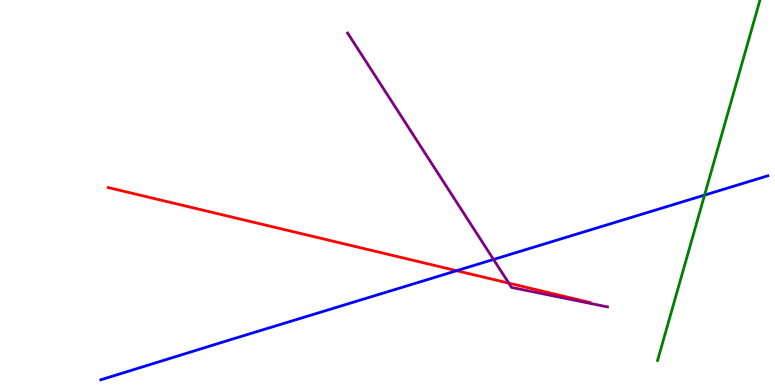[{'lines': ['blue', 'red'], 'intersections': [{'x': 5.89, 'y': 2.97}]}, {'lines': ['green', 'red'], 'intersections': []}, {'lines': ['purple', 'red'], 'intersections': [{'x': 6.57, 'y': 2.65}]}, {'lines': ['blue', 'green'], 'intersections': [{'x': 9.09, 'y': 4.93}]}, {'lines': ['blue', 'purple'], 'intersections': [{'x': 6.37, 'y': 3.26}]}, {'lines': ['green', 'purple'], 'intersections': []}]